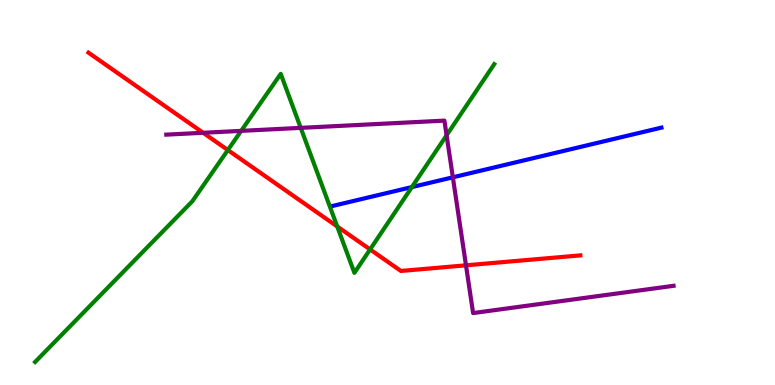[{'lines': ['blue', 'red'], 'intersections': []}, {'lines': ['green', 'red'], 'intersections': [{'x': 2.94, 'y': 6.1}, {'x': 4.35, 'y': 4.12}, {'x': 4.78, 'y': 3.52}]}, {'lines': ['purple', 'red'], 'intersections': [{'x': 2.62, 'y': 6.55}, {'x': 6.01, 'y': 3.11}]}, {'lines': ['blue', 'green'], 'intersections': [{'x': 5.31, 'y': 5.14}]}, {'lines': ['blue', 'purple'], 'intersections': [{'x': 5.84, 'y': 5.39}]}, {'lines': ['green', 'purple'], 'intersections': [{'x': 3.11, 'y': 6.6}, {'x': 3.88, 'y': 6.68}, {'x': 5.76, 'y': 6.49}]}]